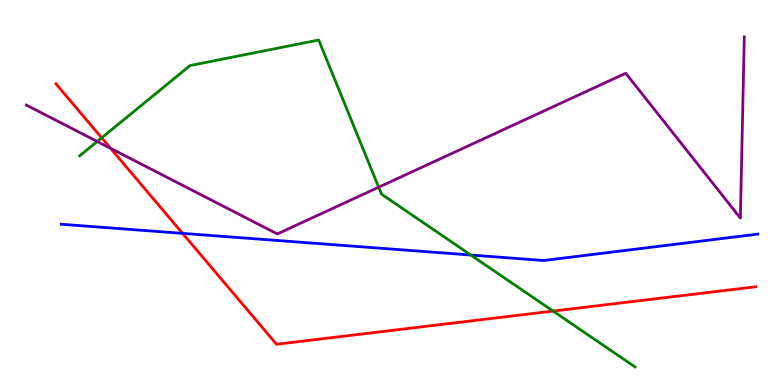[{'lines': ['blue', 'red'], 'intersections': [{'x': 2.36, 'y': 3.94}]}, {'lines': ['green', 'red'], 'intersections': [{'x': 1.31, 'y': 6.42}, {'x': 7.14, 'y': 1.92}]}, {'lines': ['purple', 'red'], 'intersections': [{'x': 1.43, 'y': 6.15}]}, {'lines': ['blue', 'green'], 'intersections': [{'x': 6.07, 'y': 3.38}]}, {'lines': ['blue', 'purple'], 'intersections': []}, {'lines': ['green', 'purple'], 'intersections': [{'x': 1.25, 'y': 6.33}, {'x': 4.89, 'y': 5.14}]}]